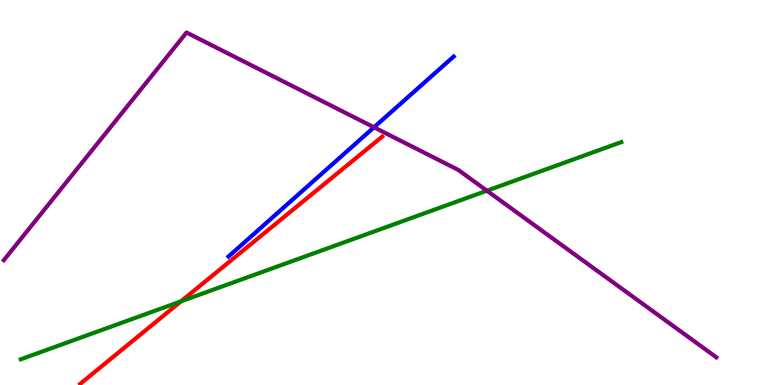[{'lines': ['blue', 'red'], 'intersections': []}, {'lines': ['green', 'red'], 'intersections': [{'x': 2.34, 'y': 2.17}]}, {'lines': ['purple', 'red'], 'intersections': []}, {'lines': ['blue', 'green'], 'intersections': []}, {'lines': ['blue', 'purple'], 'intersections': [{'x': 4.83, 'y': 6.69}]}, {'lines': ['green', 'purple'], 'intersections': [{'x': 6.28, 'y': 5.05}]}]